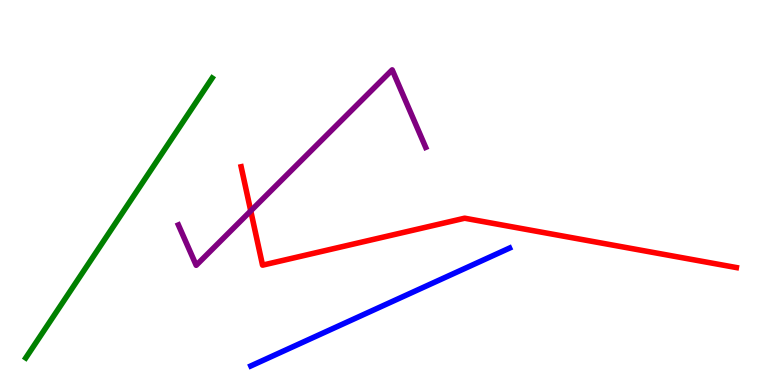[{'lines': ['blue', 'red'], 'intersections': []}, {'lines': ['green', 'red'], 'intersections': []}, {'lines': ['purple', 'red'], 'intersections': [{'x': 3.24, 'y': 4.52}]}, {'lines': ['blue', 'green'], 'intersections': []}, {'lines': ['blue', 'purple'], 'intersections': []}, {'lines': ['green', 'purple'], 'intersections': []}]